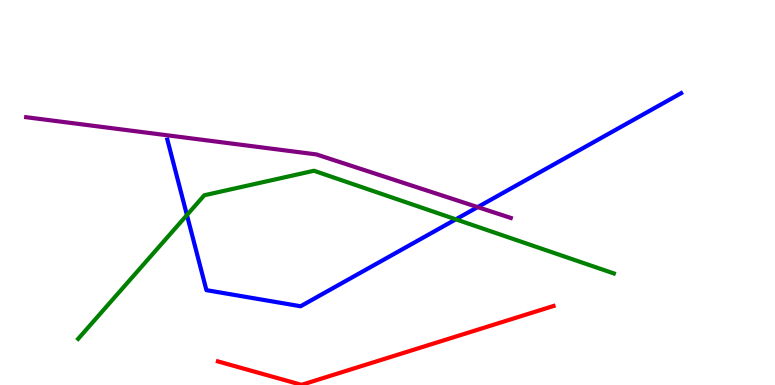[{'lines': ['blue', 'red'], 'intersections': []}, {'lines': ['green', 'red'], 'intersections': []}, {'lines': ['purple', 'red'], 'intersections': []}, {'lines': ['blue', 'green'], 'intersections': [{'x': 2.41, 'y': 4.41}, {'x': 5.88, 'y': 4.3}]}, {'lines': ['blue', 'purple'], 'intersections': [{'x': 6.16, 'y': 4.62}]}, {'lines': ['green', 'purple'], 'intersections': []}]